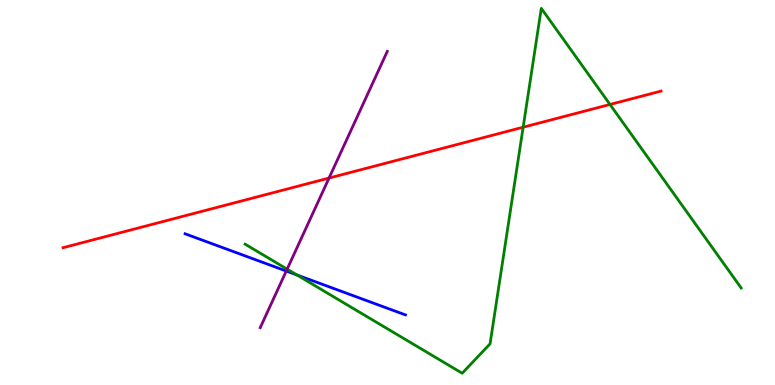[{'lines': ['blue', 'red'], 'intersections': []}, {'lines': ['green', 'red'], 'intersections': [{'x': 6.75, 'y': 6.7}, {'x': 7.87, 'y': 7.29}]}, {'lines': ['purple', 'red'], 'intersections': [{'x': 4.25, 'y': 5.38}]}, {'lines': ['blue', 'green'], 'intersections': [{'x': 3.83, 'y': 2.86}]}, {'lines': ['blue', 'purple'], 'intersections': [{'x': 3.69, 'y': 2.96}]}, {'lines': ['green', 'purple'], 'intersections': [{'x': 3.71, 'y': 3.01}]}]